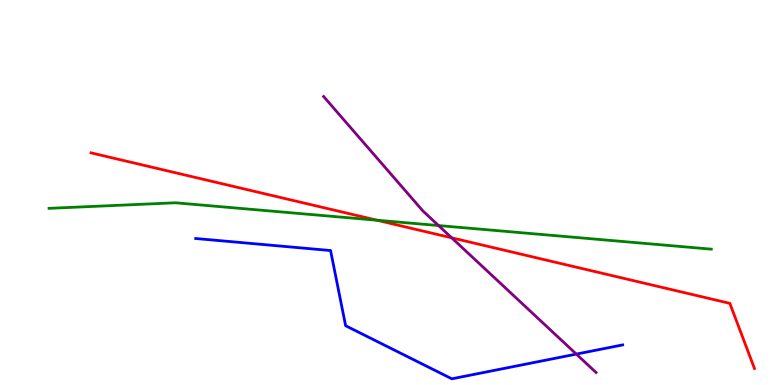[{'lines': ['blue', 'red'], 'intersections': []}, {'lines': ['green', 'red'], 'intersections': [{'x': 4.86, 'y': 4.28}]}, {'lines': ['purple', 'red'], 'intersections': [{'x': 5.83, 'y': 3.82}]}, {'lines': ['blue', 'green'], 'intersections': []}, {'lines': ['blue', 'purple'], 'intersections': [{'x': 7.44, 'y': 0.803}]}, {'lines': ['green', 'purple'], 'intersections': [{'x': 5.66, 'y': 4.14}]}]